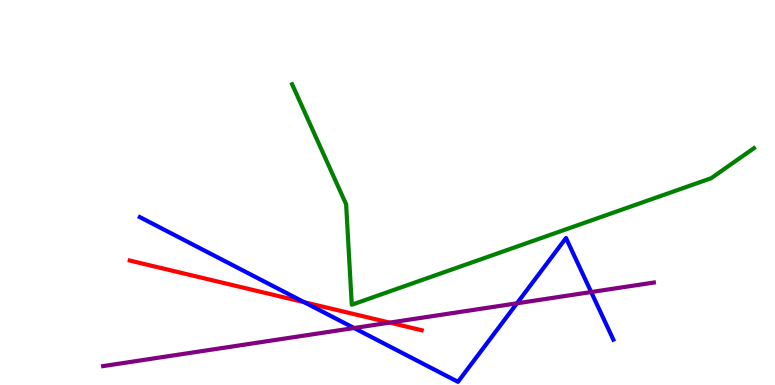[{'lines': ['blue', 'red'], 'intersections': [{'x': 3.93, 'y': 2.15}]}, {'lines': ['green', 'red'], 'intersections': []}, {'lines': ['purple', 'red'], 'intersections': [{'x': 5.03, 'y': 1.62}]}, {'lines': ['blue', 'green'], 'intersections': []}, {'lines': ['blue', 'purple'], 'intersections': [{'x': 4.57, 'y': 1.48}, {'x': 6.67, 'y': 2.12}, {'x': 7.63, 'y': 2.41}]}, {'lines': ['green', 'purple'], 'intersections': []}]